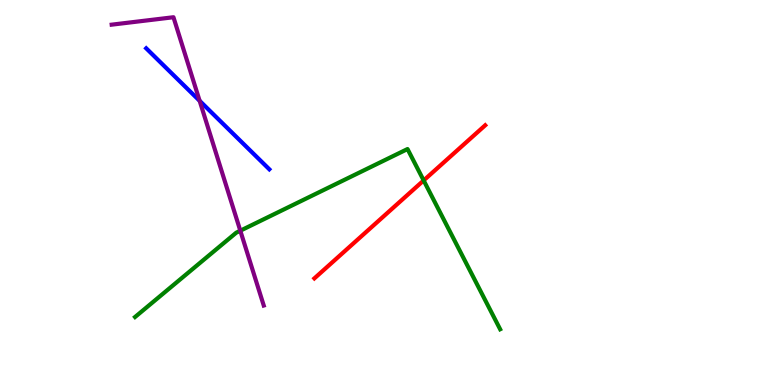[{'lines': ['blue', 'red'], 'intersections': []}, {'lines': ['green', 'red'], 'intersections': [{'x': 5.47, 'y': 5.31}]}, {'lines': ['purple', 'red'], 'intersections': []}, {'lines': ['blue', 'green'], 'intersections': []}, {'lines': ['blue', 'purple'], 'intersections': [{'x': 2.58, 'y': 7.38}]}, {'lines': ['green', 'purple'], 'intersections': [{'x': 3.1, 'y': 4.01}]}]